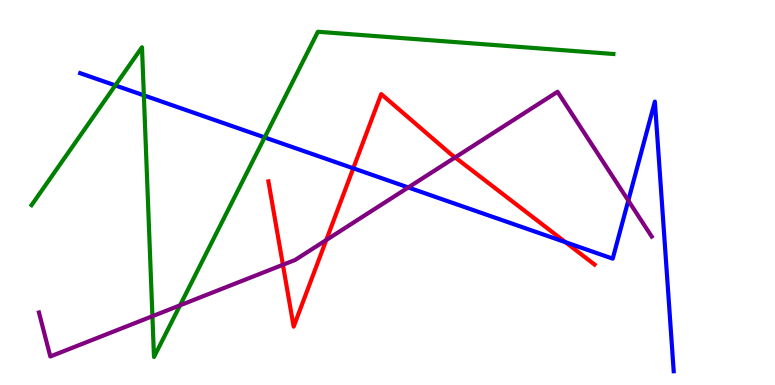[{'lines': ['blue', 'red'], 'intersections': [{'x': 4.56, 'y': 5.63}, {'x': 7.3, 'y': 3.71}]}, {'lines': ['green', 'red'], 'intersections': []}, {'lines': ['purple', 'red'], 'intersections': [{'x': 3.65, 'y': 3.12}, {'x': 4.21, 'y': 3.77}, {'x': 5.87, 'y': 5.91}]}, {'lines': ['blue', 'green'], 'intersections': [{'x': 1.49, 'y': 7.78}, {'x': 1.86, 'y': 7.52}, {'x': 3.41, 'y': 6.43}]}, {'lines': ['blue', 'purple'], 'intersections': [{'x': 5.27, 'y': 5.13}, {'x': 8.11, 'y': 4.79}]}, {'lines': ['green', 'purple'], 'intersections': [{'x': 1.97, 'y': 1.79}, {'x': 2.32, 'y': 2.07}]}]